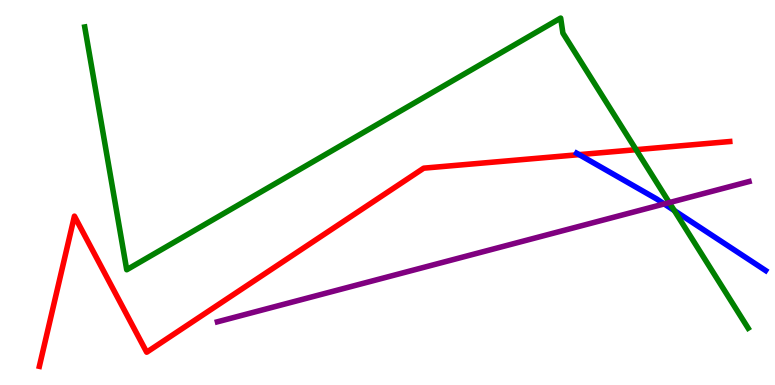[{'lines': ['blue', 'red'], 'intersections': [{'x': 7.47, 'y': 5.98}]}, {'lines': ['green', 'red'], 'intersections': [{'x': 8.21, 'y': 6.11}]}, {'lines': ['purple', 'red'], 'intersections': []}, {'lines': ['blue', 'green'], 'intersections': [{'x': 8.7, 'y': 4.53}]}, {'lines': ['blue', 'purple'], 'intersections': [{'x': 8.57, 'y': 4.7}]}, {'lines': ['green', 'purple'], 'intersections': [{'x': 8.64, 'y': 4.74}]}]